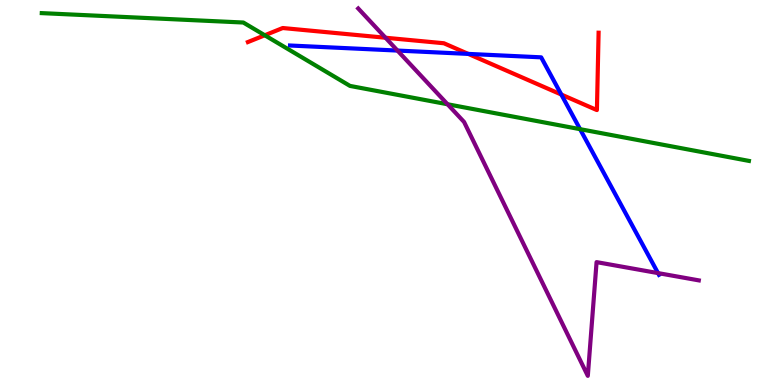[{'lines': ['blue', 'red'], 'intersections': [{'x': 6.04, 'y': 8.6}, {'x': 7.24, 'y': 7.54}]}, {'lines': ['green', 'red'], 'intersections': [{'x': 3.42, 'y': 9.08}]}, {'lines': ['purple', 'red'], 'intersections': [{'x': 4.97, 'y': 9.02}]}, {'lines': ['blue', 'green'], 'intersections': [{'x': 7.48, 'y': 6.65}]}, {'lines': ['blue', 'purple'], 'intersections': [{'x': 5.13, 'y': 8.69}, {'x': 8.49, 'y': 2.91}]}, {'lines': ['green', 'purple'], 'intersections': [{'x': 5.77, 'y': 7.29}]}]